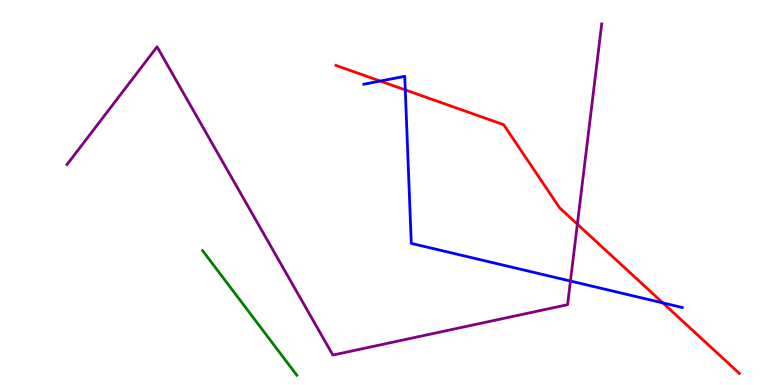[{'lines': ['blue', 'red'], 'intersections': [{'x': 4.91, 'y': 7.89}, {'x': 5.23, 'y': 7.66}, {'x': 8.55, 'y': 2.13}]}, {'lines': ['green', 'red'], 'intersections': []}, {'lines': ['purple', 'red'], 'intersections': [{'x': 7.45, 'y': 4.18}]}, {'lines': ['blue', 'green'], 'intersections': []}, {'lines': ['blue', 'purple'], 'intersections': [{'x': 7.36, 'y': 2.7}]}, {'lines': ['green', 'purple'], 'intersections': []}]